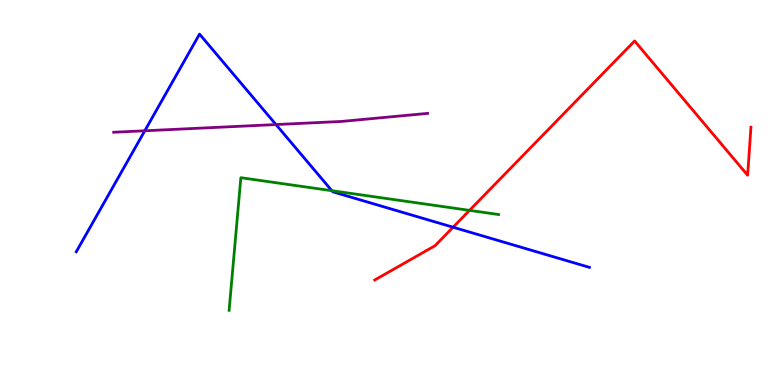[{'lines': ['blue', 'red'], 'intersections': [{'x': 5.85, 'y': 4.1}]}, {'lines': ['green', 'red'], 'intersections': [{'x': 6.06, 'y': 4.54}]}, {'lines': ['purple', 'red'], 'intersections': []}, {'lines': ['blue', 'green'], 'intersections': [{'x': 4.28, 'y': 5.05}]}, {'lines': ['blue', 'purple'], 'intersections': [{'x': 1.87, 'y': 6.6}, {'x': 3.56, 'y': 6.76}]}, {'lines': ['green', 'purple'], 'intersections': []}]